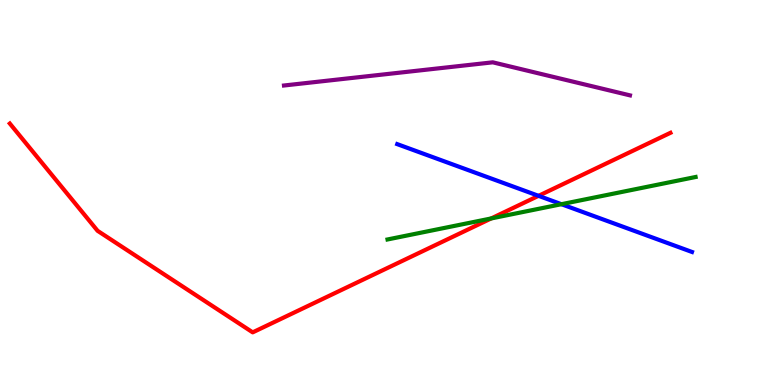[{'lines': ['blue', 'red'], 'intersections': [{'x': 6.95, 'y': 4.91}]}, {'lines': ['green', 'red'], 'intersections': [{'x': 6.34, 'y': 4.33}]}, {'lines': ['purple', 'red'], 'intersections': []}, {'lines': ['blue', 'green'], 'intersections': [{'x': 7.24, 'y': 4.7}]}, {'lines': ['blue', 'purple'], 'intersections': []}, {'lines': ['green', 'purple'], 'intersections': []}]